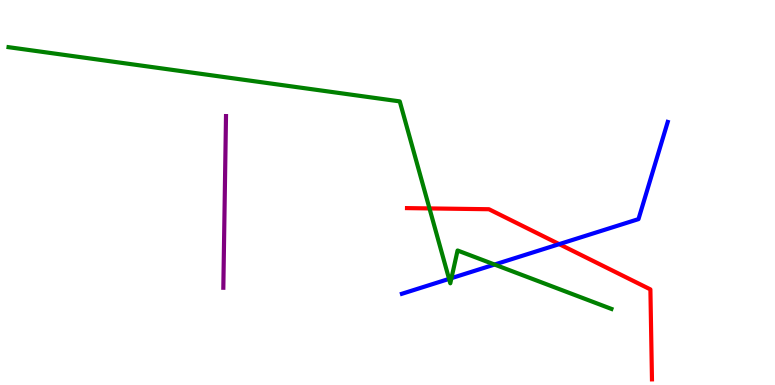[{'lines': ['blue', 'red'], 'intersections': [{'x': 7.22, 'y': 3.66}]}, {'lines': ['green', 'red'], 'intersections': [{'x': 5.54, 'y': 4.59}]}, {'lines': ['purple', 'red'], 'intersections': []}, {'lines': ['blue', 'green'], 'intersections': [{'x': 5.79, 'y': 2.76}, {'x': 5.83, 'y': 2.78}, {'x': 6.38, 'y': 3.13}]}, {'lines': ['blue', 'purple'], 'intersections': []}, {'lines': ['green', 'purple'], 'intersections': []}]